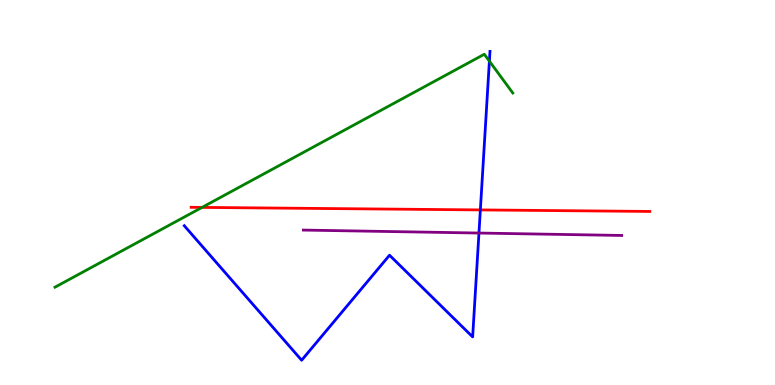[{'lines': ['blue', 'red'], 'intersections': [{'x': 6.2, 'y': 4.55}]}, {'lines': ['green', 'red'], 'intersections': [{'x': 2.61, 'y': 4.61}]}, {'lines': ['purple', 'red'], 'intersections': []}, {'lines': ['blue', 'green'], 'intersections': [{'x': 6.31, 'y': 8.41}]}, {'lines': ['blue', 'purple'], 'intersections': [{'x': 6.18, 'y': 3.95}]}, {'lines': ['green', 'purple'], 'intersections': []}]